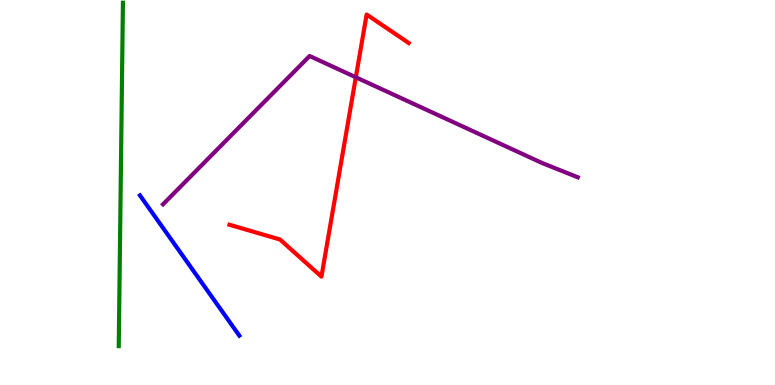[{'lines': ['blue', 'red'], 'intersections': []}, {'lines': ['green', 'red'], 'intersections': []}, {'lines': ['purple', 'red'], 'intersections': [{'x': 4.59, 'y': 7.99}]}, {'lines': ['blue', 'green'], 'intersections': []}, {'lines': ['blue', 'purple'], 'intersections': []}, {'lines': ['green', 'purple'], 'intersections': []}]